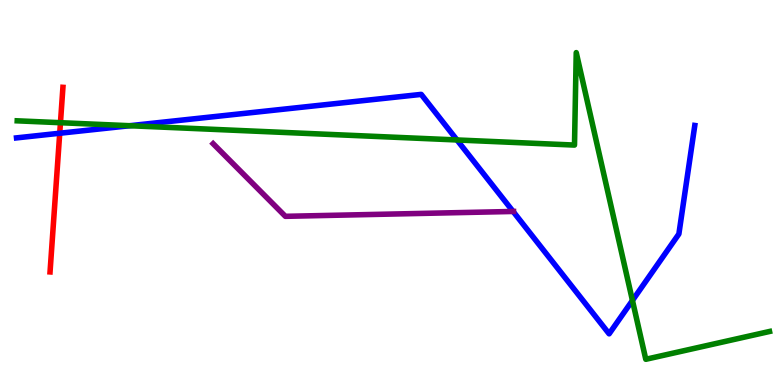[{'lines': ['blue', 'red'], 'intersections': [{'x': 0.771, 'y': 6.54}]}, {'lines': ['green', 'red'], 'intersections': [{'x': 0.78, 'y': 6.81}]}, {'lines': ['purple', 'red'], 'intersections': []}, {'lines': ['blue', 'green'], 'intersections': [{'x': 1.67, 'y': 6.73}, {'x': 5.9, 'y': 6.36}, {'x': 8.16, 'y': 2.2}]}, {'lines': ['blue', 'purple'], 'intersections': [{'x': 6.62, 'y': 4.51}]}, {'lines': ['green', 'purple'], 'intersections': []}]